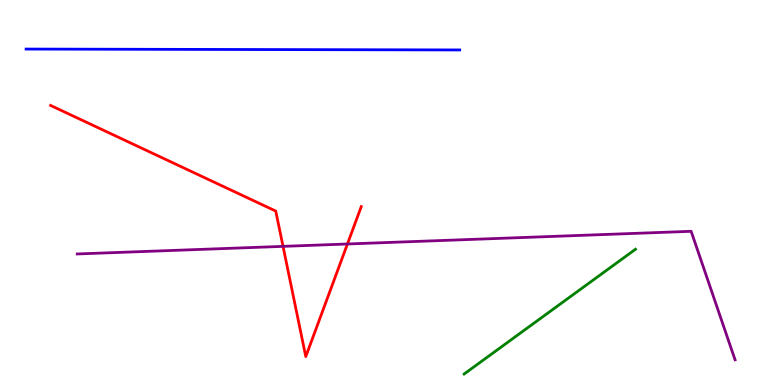[{'lines': ['blue', 'red'], 'intersections': []}, {'lines': ['green', 'red'], 'intersections': []}, {'lines': ['purple', 'red'], 'intersections': [{'x': 3.65, 'y': 3.6}, {'x': 4.48, 'y': 3.66}]}, {'lines': ['blue', 'green'], 'intersections': []}, {'lines': ['blue', 'purple'], 'intersections': []}, {'lines': ['green', 'purple'], 'intersections': []}]